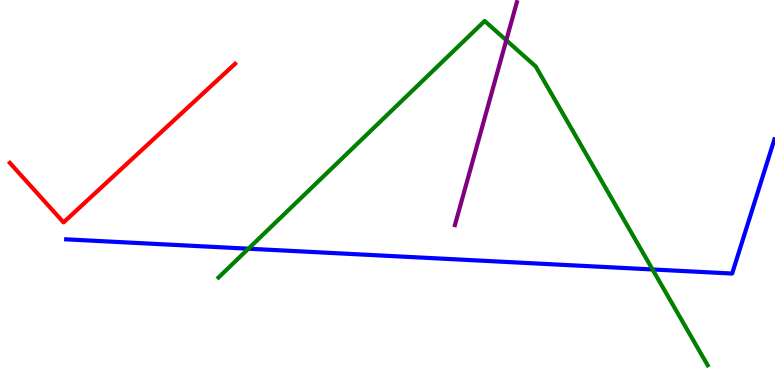[{'lines': ['blue', 'red'], 'intersections': []}, {'lines': ['green', 'red'], 'intersections': []}, {'lines': ['purple', 'red'], 'intersections': []}, {'lines': ['blue', 'green'], 'intersections': [{'x': 3.21, 'y': 3.54}, {'x': 8.42, 'y': 3.0}]}, {'lines': ['blue', 'purple'], 'intersections': []}, {'lines': ['green', 'purple'], 'intersections': [{'x': 6.53, 'y': 8.95}]}]